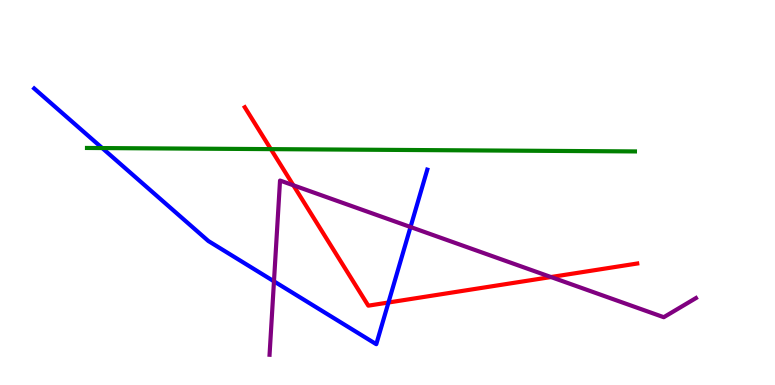[{'lines': ['blue', 'red'], 'intersections': [{'x': 5.01, 'y': 2.14}]}, {'lines': ['green', 'red'], 'intersections': [{'x': 3.49, 'y': 6.13}]}, {'lines': ['purple', 'red'], 'intersections': [{'x': 3.79, 'y': 5.19}, {'x': 7.11, 'y': 2.8}]}, {'lines': ['blue', 'green'], 'intersections': [{'x': 1.32, 'y': 6.15}]}, {'lines': ['blue', 'purple'], 'intersections': [{'x': 3.54, 'y': 2.69}, {'x': 5.3, 'y': 4.1}]}, {'lines': ['green', 'purple'], 'intersections': []}]